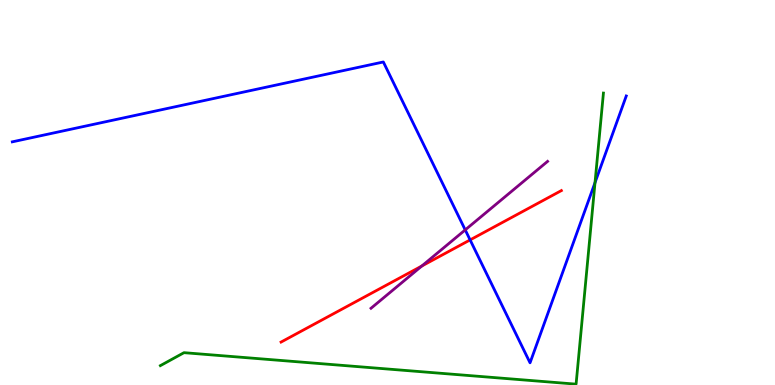[{'lines': ['blue', 'red'], 'intersections': [{'x': 6.07, 'y': 3.77}]}, {'lines': ['green', 'red'], 'intersections': []}, {'lines': ['purple', 'red'], 'intersections': [{'x': 5.44, 'y': 3.09}]}, {'lines': ['blue', 'green'], 'intersections': [{'x': 7.68, 'y': 5.26}]}, {'lines': ['blue', 'purple'], 'intersections': [{'x': 6.0, 'y': 4.03}]}, {'lines': ['green', 'purple'], 'intersections': []}]